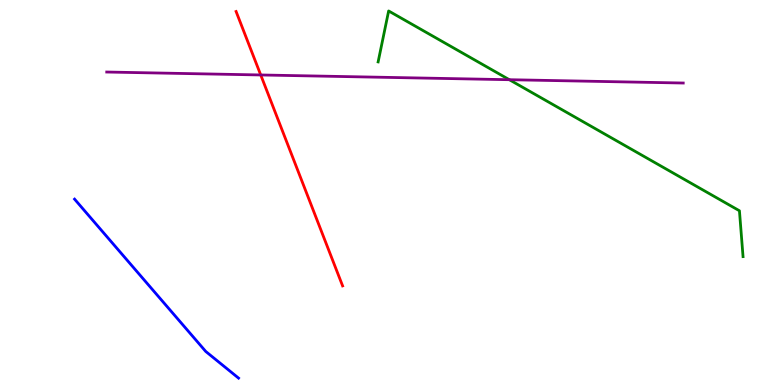[{'lines': ['blue', 'red'], 'intersections': []}, {'lines': ['green', 'red'], 'intersections': []}, {'lines': ['purple', 'red'], 'intersections': [{'x': 3.36, 'y': 8.05}]}, {'lines': ['blue', 'green'], 'intersections': []}, {'lines': ['blue', 'purple'], 'intersections': []}, {'lines': ['green', 'purple'], 'intersections': [{'x': 6.57, 'y': 7.93}]}]